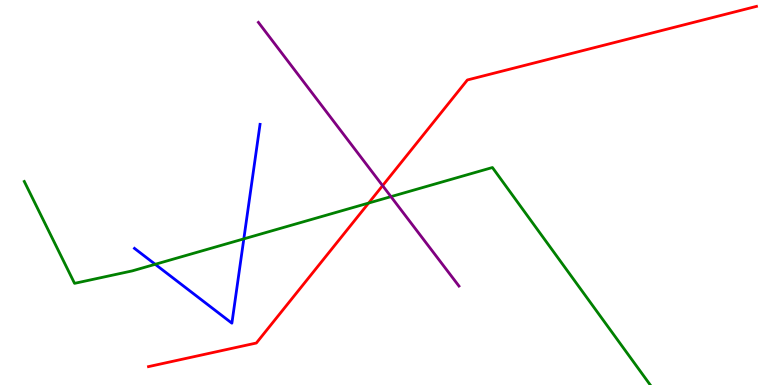[{'lines': ['blue', 'red'], 'intersections': []}, {'lines': ['green', 'red'], 'intersections': [{'x': 4.76, 'y': 4.73}]}, {'lines': ['purple', 'red'], 'intersections': [{'x': 4.94, 'y': 5.18}]}, {'lines': ['blue', 'green'], 'intersections': [{'x': 2.0, 'y': 3.14}, {'x': 3.15, 'y': 3.8}]}, {'lines': ['blue', 'purple'], 'intersections': []}, {'lines': ['green', 'purple'], 'intersections': [{'x': 5.04, 'y': 4.89}]}]